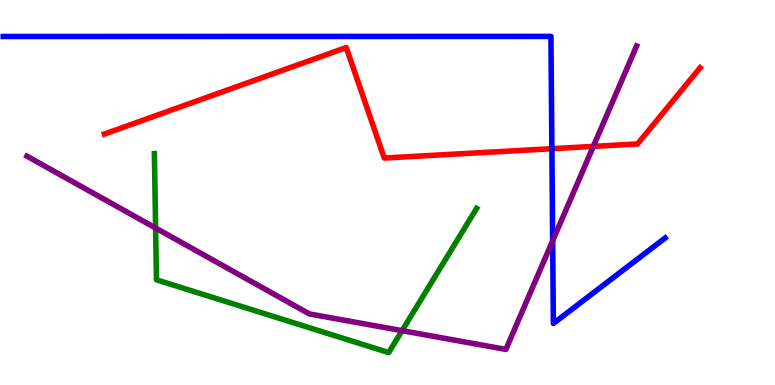[{'lines': ['blue', 'red'], 'intersections': [{'x': 7.12, 'y': 6.14}]}, {'lines': ['green', 'red'], 'intersections': []}, {'lines': ['purple', 'red'], 'intersections': [{'x': 7.66, 'y': 6.2}]}, {'lines': ['blue', 'green'], 'intersections': []}, {'lines': ['blue', 'purple'], 'intersections': [{'x': 7.13, 'y': 3.75}]}, {'lines': ['green', 'purple'], 'intersections': [{'x': 2.01, 'y': 4.08}, {'x': 5.19, 'y': 1.41}]}]